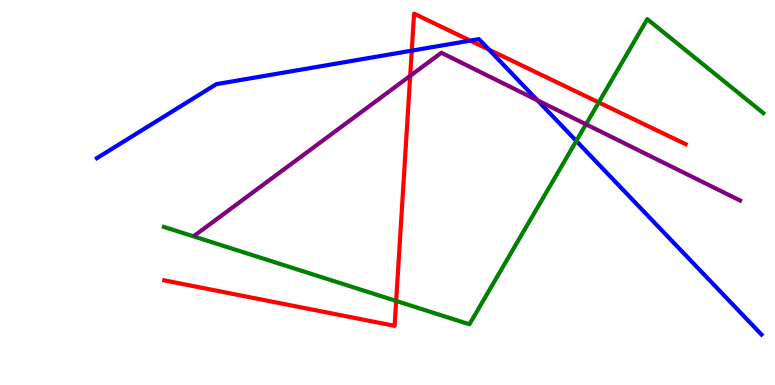[{'lines': ['blue', 'red'], 'intersections': [{'x': 5.31, 'y': 8.68}, {'x': 6.07, 'y': 8.94}, {'x': 6.31, 'y': 8.71}]}, {'lines': ['green', 'red'], 'intersections': [{'x': 5.11, 'y': 2.18}, {'x': 7.73, 'y': 7.34}]}, {'lines': ['purple', 'red'], 'intersections': [{'x': 5.29, 'y': 8.03}]}, {'lines': ['blue', 'green'], 'intersections': [{'x': 7.44, 'y': 6.34}]}, {'lines': ['blue', 'purple'], 'intersections': [{'x': 6.93, 'y': 7.4}]}, {'lines': ['green', 'purple'], 'intersections': [{'x': 7.56, 'y': 6.77}]}]